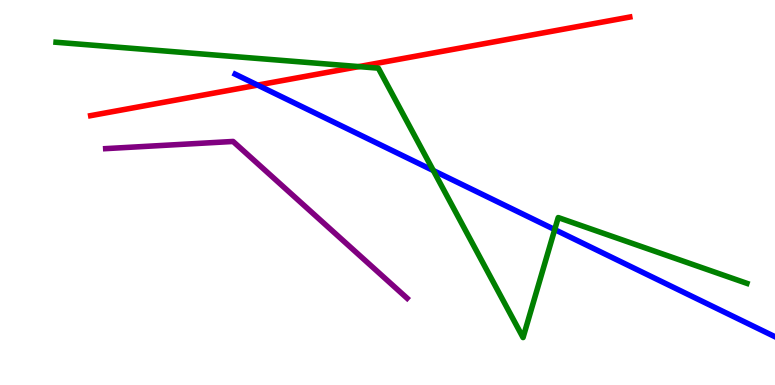[{'lines': ['blue', 'red'], 'intersections': [{'x': 3.32, 'y': 7.79}]}, {'lines': ['green', 'red'], 'intersections': [{'x': 4.63, 'y': 8.27}]}, {'lines': ['purple', 'red'], 'intersections': []}, {'lines': ['blue', 'green'], 'intersections': [{'x': 5.59, 'y': 5.57}, {'x': 7.16, 'y': 4.04}]}, {'lines': ['blue', 'purple'], 'intersections': []}, {'lines': ['green', 'purple'], 'intersections': []}]